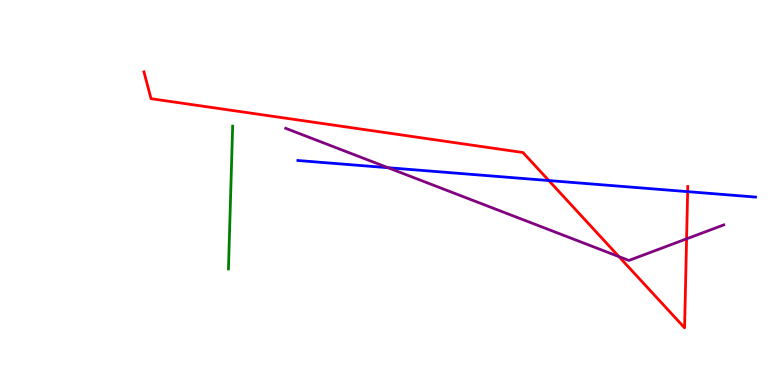[{'lines': ['blue', 'red'], 'intersections': [{'x': 7.08, 'y': 5.31}, {'x': 8.87, 'y': 5.02}]}, {'lines': ['green', 'red'], 'intersections': []}, {'lines': ['purple', 'red'], 'intersections': [{'x': 7.99, 'y': 3.33}, {'x': 8.86, 'y': 3.8}]}, {'lines': ['blue', 'green'], 'intersections': []}, {'lines': ['blue', 'purple'], 'intersections': [{'x': 5.01, 'y': 5.64}]}, {'lines': ['green', 'purple'], 'intersections': []}]